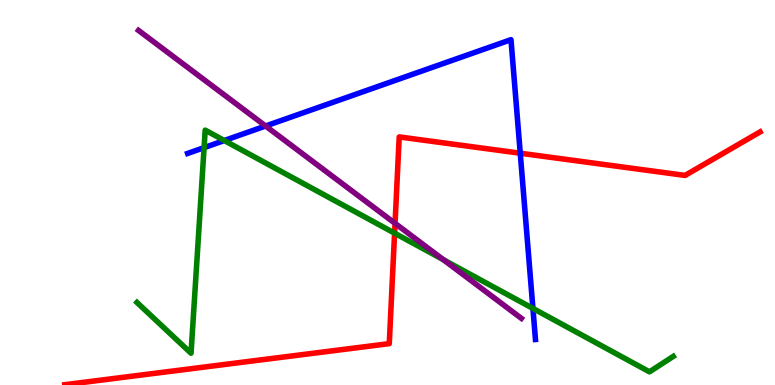[{'lines': ['blue', 'red'], 'intersections': [{'x': 6.71, 'y': 6.02}]}, {'lines': ['green', 'red'], 'intersections': [{'x': 5.09, 'y': 3.94}]}, {'lines': ['purple', 'red'], 'intersections': [{'x': 5.1, 'y': 4.2}]}, {'lines': ['blue', 'green'], 'intersections': [{'x': 2.63, 'y': 6.16}, {'x': 2.89, 'y': 6.35}, {'x': 6.88, 'y': 1.99}]}, {'lines': ['blue', 'purple'], 'intersections': [{'x': 3.43, 'y': 6.73}]}, {'lines': ['green', 'purple'], 'intersections': [{'x': 5.72, 'y': 3.25}]}]